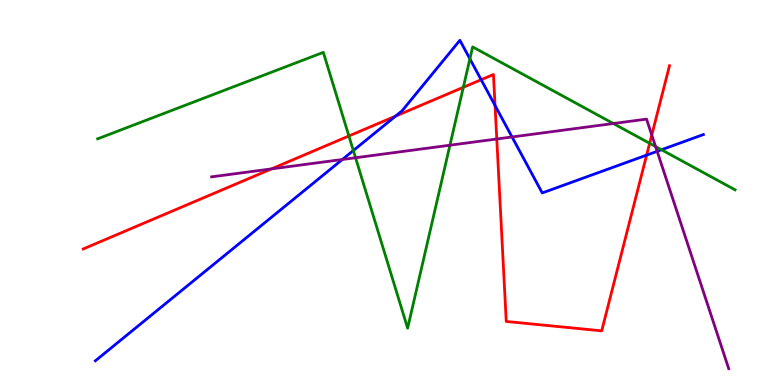[{'lines': ['blue', 'red'], 'intersections': [{'x': 5.1, 'y': 6.98}, {'x': 6.21, 'y': 7.93}, {'x': 6.39, 'y': 7.26}, {'x': 8.34, 'y': 5.97}]}, {'lines': ['green', 'red'], 'intersections': [{'x': 4.5, 'y': 6.47}, {'x': 5.98, 'y': 7.73}, {'x': 8.38, 'y': 6.28}]}, {'lines': ['purple', 'red'], 'intersections': [{'x': 3.5, 'y': 5.61}, {'x': 6.41, 'y': 6.39}, {'x': 8.41, 'y': 6.49}]}, {'lines': ['blue', 'green'], 'intersections': [{'x': 4.56, 'y': 6.09}, {'x': 6.06, 'y': 8.47}, {'x': 8.54, 'y': 6.11}]}, {'lines': ['blue', 'purple'], 'intersections': [{'x': 4.42, 'y': 5.86}, {'x': 6.61, 'y': 6.44}, {'x': 8.48, 'y': 6.07}]}, {'lines': ['green', 'purple'], 'intersections': [{'x': 4.59, 'y': 5.9}, {'x': 5.81, 'y': 6.23}, {'x': 7.91, 'y': 6.79}, {'x': 8.46, 'y': 6.19}]}]